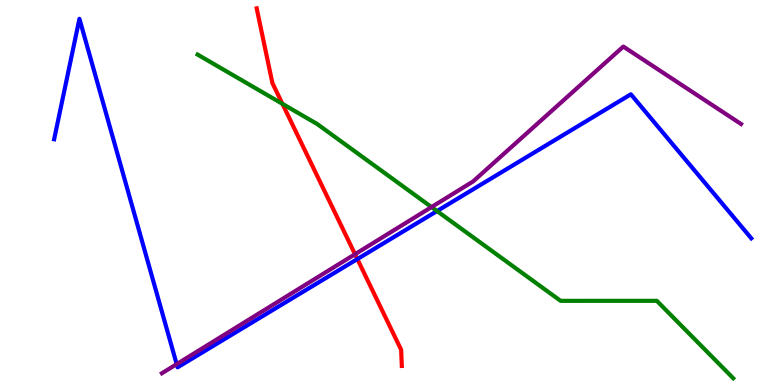[{'lines': ['blue', 'red'], 'intersections': [{'x': 4.61, 'y': 3.27}]}, {'lines': ['green', 'red'], 'intersections': [{'x': 3.64, 'y': 7.3}]}, {'lines': ['purple', 'red'], 'intersections': [{'x': 4.58, 'y': 3.4}]}, {'lines': ['blue', 'green'], 'intersections': [{'x': 5.64, 'y': 4.52}]}, {'lines': ['blue', 'purple'], 'intersections': [{'x': 2.28, 'y': 0.542}]}, {'lines': ['green', 'purple'], 'intersections': [{'x': 5.57, 'y': 4.62}]}]